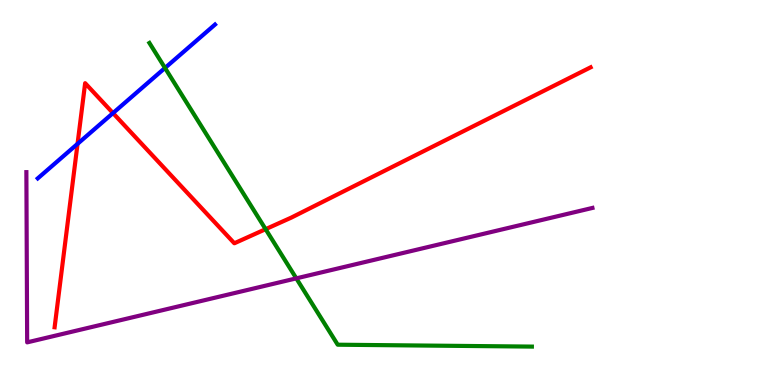[{'lines': ['blue', 'red'], 'intersections': [{'x': 1.0, 'y': 6.26}, {'x': 1.46, 'y': 7.06}]}, {'lines': ['green', 'red'], 'intersections': [{'x': 3.43, 'y': 4.05}]}, {'lines': ['purple', 'red'], 'intersections': []}, {'lines': ['blue', 'green'], 'intersections': [{'x': 2.13, 'y': 8.24}]}, {'lines': ['blue', 'purple'], 'intersections': []}, {'lines': ['green', 'purple'], 'intersections': [{'x': 3.82, 'y': 2.77}]}]